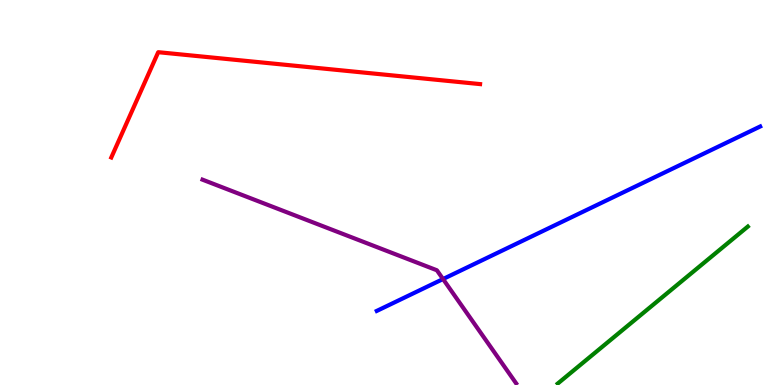[{'lines': ['blue', 'red'], 'intersections': []}, {'lines': ['green', 'red'], 'intersections': []}, {'lines': ['purple', 'red'], 'intersections': []}, {'lines': ['blue', 'green'], 'intersections': []}, {'lines': ['blue', 'purple'], 'intersections': [{'x': 5.72, 'y': 2.75}]}, {'lines': ['green', 'purple'], 'intersections': []}]